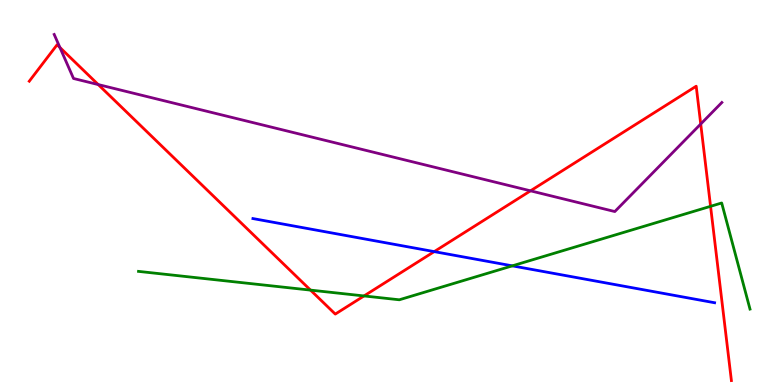[{'lines': ['blue', 'red'], 'intersections': [{'x': 5.6, 'y': 3.46}]}, {'lines': ['green', 'red'], 'intersections': [{'x': 4.01, 'y': 2.46}, {'x': 4.7, 'y': 2.31}, {'x': 9.17, 'y': 4.64}]}, {'lines': ['purple', 'red'], 'intersections': [{'x': 0.773, 'y': 8.77}, {'x': 1.27, 'y': 7.8}, {'x': 6.85, 'y': 5.04}, {'x': 9.04, 'y': 6.78}]}, {'lines': ['blue', 'green'], 'intersections': [{'x': 6.61, 'y': 3.09}]}, {'lines': ['blue', 'purple'], 'intersections': []}, {'lines': ['green', 'purple'], 'intersections': []}]